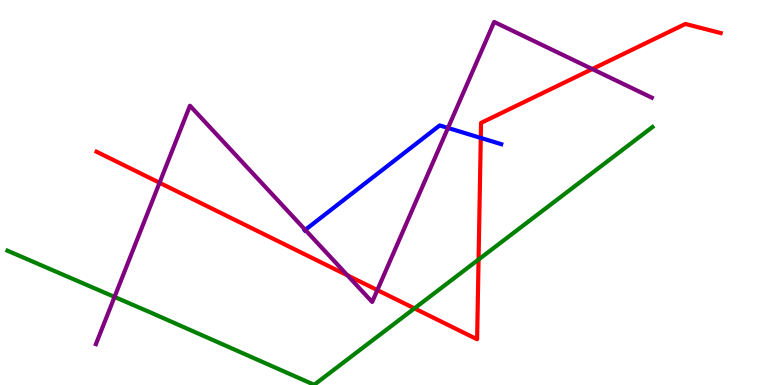[{'lines': ['blue', 'red'], 'intersections': [{'x': 6.2, 'y': 6.42}]}, {'lines': ['green', 'red'], 'intersections': [{'x': 5.35, 'y': 1.99}, {'x': 6.18, 'y': 3.26}]}, {'lines': ['purple', 'red'], 'intersections': [{'x': 2.06, 'y': 5.25}, {'x': 4.48, 'y': 2.85}, {'x': 4.87, 'y': 2.46}, {'x': 7.64, 'y': 8.21}]}, {'lines': ['blue', 'green'], 'intersections': []}, {'lines': ['blue', 'purple'], 'intersections': [{'x': 3.94, 'y': 4.03}, {'x': 5.78, 'y': 6.68}]}, {'lines': ['green', 'purple'], 'intersections': [{'x': 1.48, 'y': 2.29}]}]